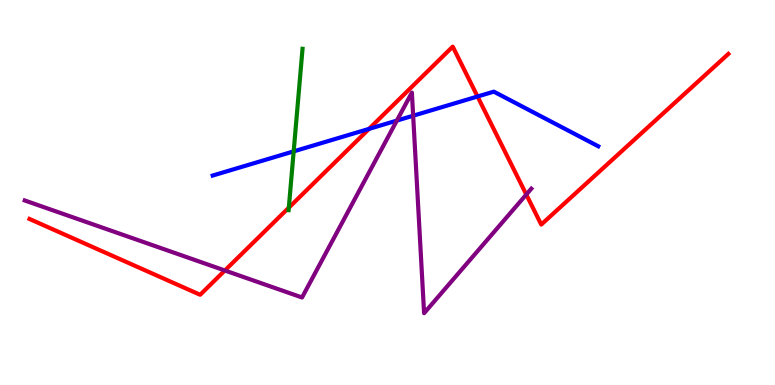[{'lines': ['blue', 'red'], 'intersections': [{'x': 4.76, 'y': 6.65}, {'x': 6.16, 'y': 7.49}]}, {'lines': ['green', 'red'], 'intersections': [{'x': 3.73, 'y': 4.61}]}, {'lines': ['purple', 'red'], 'intersections': [{'x': 2.9, 'y': 2.97}, {'x': 6.79, 'y': 4.95}]}, {'lines': ['blue', 'green'], 'intersections': [{'x': 3.79, 'y': 6.07}]}, {'lines': ['blue', 'purple'], 'intersections': [{'x': 5.12, 'y': 6.87}, {'x': 5.33, 'y': 6.99}]}, {'lines': ['green', 'purple'], 'intersections': []}]